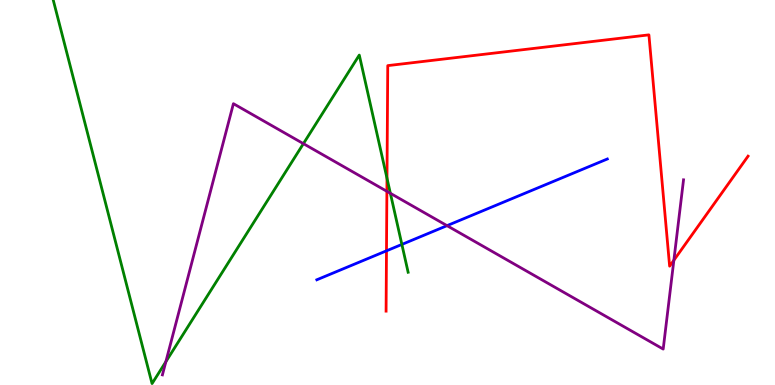[{'lines': ['blue', 'red'], 'intersections': [{'x': 4.99, 'y': 3.49}]}, {'lines': ['green', 'red'], 'intersections': [{'x': 4.99, 'y': 5.37}]}, {'lines': ['purple', 'red'], 'intersections': [{'x': 4.99, 'y': 5.03}, {'x': 8.7, 'y': 3.24}]}, {'lines': ['blue', 'green'], 'intersections': [{'x': 5.19, 'y': 3.65}]}, {'lines': ['blue', 'purple'], 'intersections': [{'x': 5.77, 'y': 4.14}]}, {'lines': ['green', 'purple'], 'intersections': [{'x': 2.14, 'y': 0.605}, {'x': 3.91, 'y': 6.27}, {'x': 5.04, 'y': 4.98}]}]